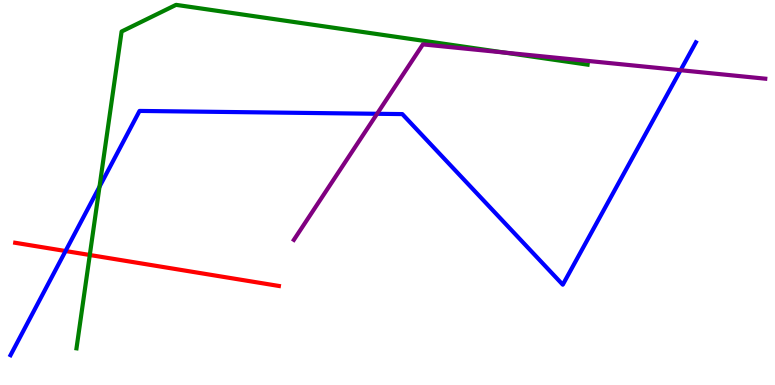[{'lines': ['blue', 'red'], 'intersections': [{'x': 0.846, 'y': 3.48}]}, {'lines': ['green', 'red'], 'intersections': [{'x': 1.16, 'y': 3.38}]}, {'lines': ['purple', 'red'], 'intersections': []}, {'lines': ['blue', 'green'], 'intersections': [{'x': 1.28, 'y': 5.15}]}, {'lines': ['blue', 'purple'], 'intersections': [{'x': 4.87, 'y': 7.04}, {'x': 8.78, 'y': 8.18}]}, {'lines': ['green', 'purple'], 'intersections': [{'x': 6.51, 'y': 8.64}]}]